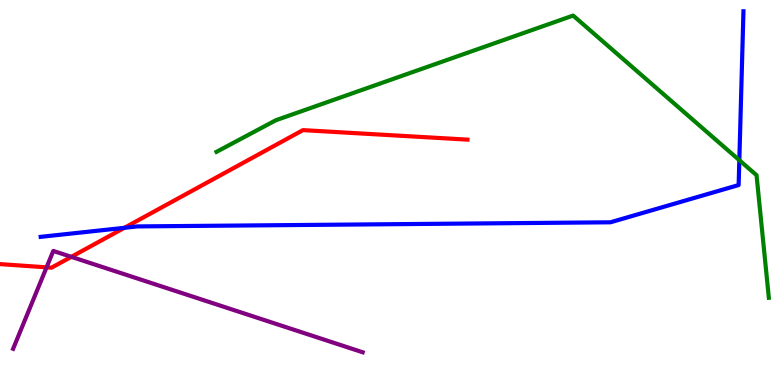[{'lines': ['blue', 'red'], 'intersections': [{'x': 1.61, 'y': 4.08}]}, {'lines': ['green', 'red'], 'intersections': []}, {'lines': ['purple', 'red'], 'intersections': [{'x': 0.601, 'y': 3.06}, {'x': 0.92, 'y': 3.33}]}, {'lines': ['blue', 'green'], 'intersections': [{'x': 9.54, 'y': 5.84}]}, {'lines': ['blue', 'purple'], 'intersections': []}, {'lines': ['green', 'purple'], 'intersections': []}]